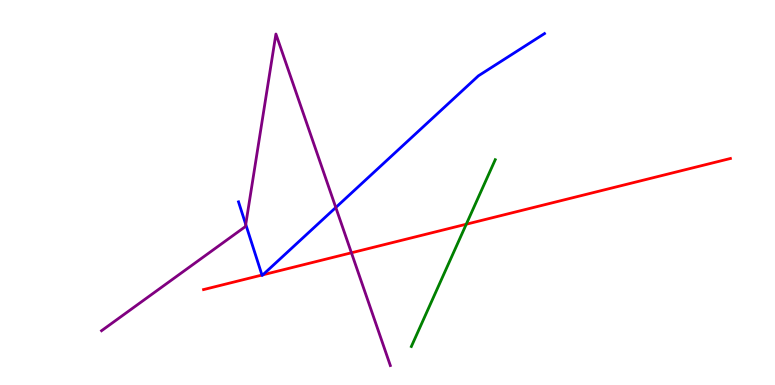[{'lines': ['blue', 'red'], 'intersections': [{'x': 3.38, 'y': 2.86}, {'x': 3.39, 'y': 2.86}]}, {'lines': ['green', 'red'], 'intersections': [{'x': 6.02, 'y': 4.18}]}, {'lines': ['purple', 'red'], 'intersections': [{'x': 4.53, 'y': 3.43}]}, {'lines': ['blue', 'green'], 'intersections': []}, {'lines': ['blue', 'purple'], 'intersections': [{'x': 3.17, 'y': 4.17}, {'x': 4.33, 'y': 4.61}]}, {'lines': ['green', 'purple'], 'intersections': []}]